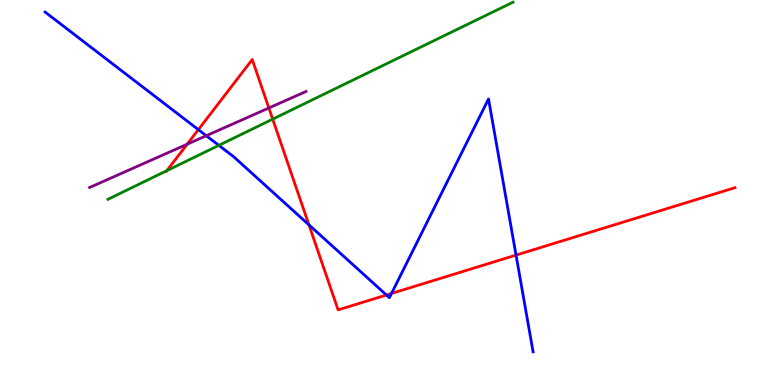[{'lines': ['blue', 'red'], 'intersections': [{'x': 2.56, 'y': 6.63}, {'x': 3.99, 'y': 4.16}, {'x': 4.99, 'y': 2.34}, {'x': 5.05, 'y': 2.38}, {'x': 6.66, 'y': 3.37}]}, {'lines': ['green', 'red'], 'intersections': [{'x': 2.15, 'y': 5.57}, {'x': 3.52, 'y': 6.91}]}, {'lines': ['purple', 'red'], 'intersections': [{'x': 2.41, 'y': 6.25}, {'x': 3.47, 'y': 7.2}]}, {'lines': ['blue', 'green'], 'intersections': [{'x': 2.82, 'y': 6.22}]}, {'lines': ['blue', 'purple'], 'intersections': [{'x': 2.66, 'y': 6.47}]}, {'lines': ['green', 'purple'], 'intersections': []}]